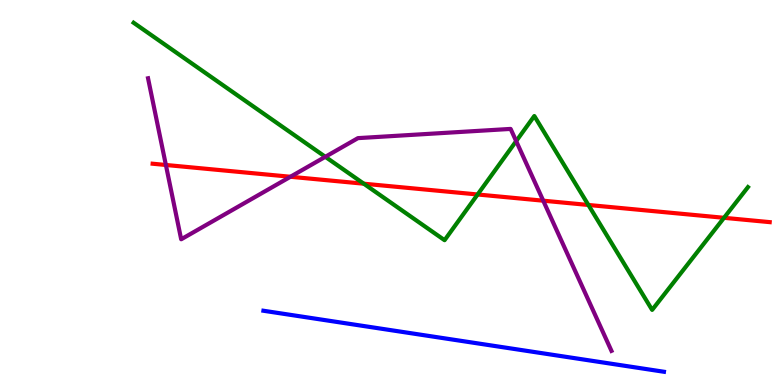[{'lines': ['blue', 'red'], 'intersections': []}, {'lines': ['green', 'red'], 'intersections': [{'x': 4.69, 'y': 5.23}, {'x': 6.16, 'y': 4.95}, {'x': 7.59, 'y': 4.68}, {'x': 9.34, 'y': 4.34}]}, {'lines': ['purple', 'red'], 'intersections': [{'x': 2.14, 'y': 5.71}, {'x': 3.75, 'y': 5.41}, {'x': 7.01, 'y': 4.79}]}, {'lines': ['blue', 'green'], 'intersections': []}, {'lines': ['blue', 'purple'], 'intersections': []}, {'lines': ['green', 'purple'], 'intersections': [{'x': 4.2, 'y': 5.93}, {'x': 6.66, 'y': 6.33}]}]